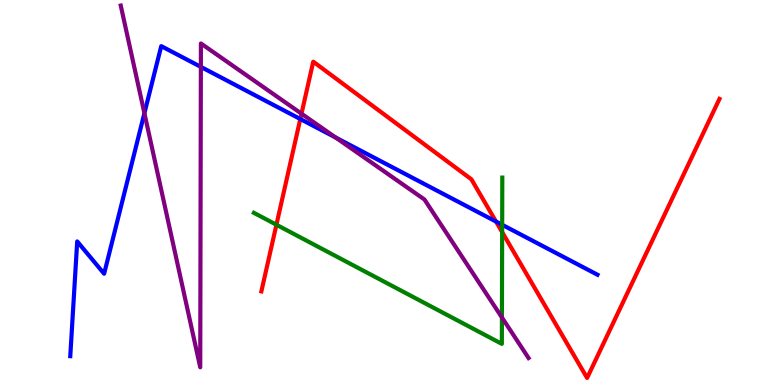[{'lines': ['blue', 'red'], 'intersections': [{'x': 3.87, 'y': 6.91}, {'x': 6.4, 'y': 4.25}]}, {'lines': ['green', 'red'], 'intersections': [{'x': 3.57, 'y': 4.16}, {'x': 6.48, 'y': 3.97}]}, {'lines': ['purple', 'red'], 'intersections': [{'x': 3.89, 'y': 7.05}]}, {'lines': ['blue', 'green'], 'intersections': [{'x': 6.48, 'y': 4.16}]}, {'lines': ['blue', 'purple'], 'intersections': [{'x': 1.86, 'y': 7.06}, {'x': 2.59, 'y': 8.26}, {'x': 4.33, 'y': 6.43}]}, {'lines': ['green', 'purple'], 'intersections': [{'x': 6.48, 'y': 1.75}]}]